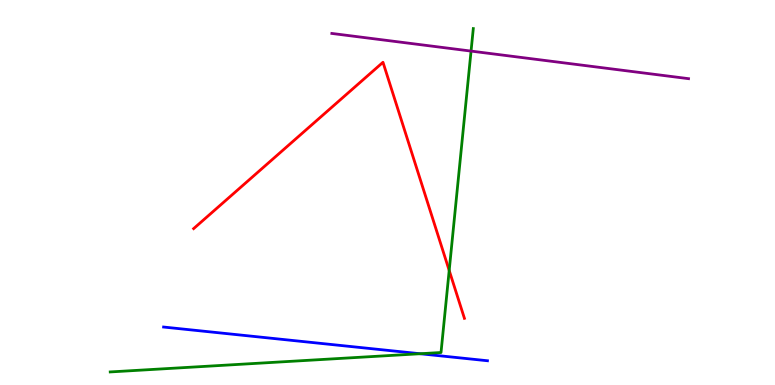[{'lines': ['blue', 'red'], 'intersections': []}, {'lines': ['green', 'red'], 'intersections': [{'x': 5.8, 'y': 2.98}]}, {'lines': ['purple', 'red'], 'intersections': []}, {'lines': ['blue', 'green'], 'intersections': [{'x': 5.42, 'y': 0.812}]}, {'lines': ['blue', 'purple'], 'intersections': []}, {'lines': ['green', 'purple'], 'intersections': [{'x': 6.08, 'y': 8.67}]}]